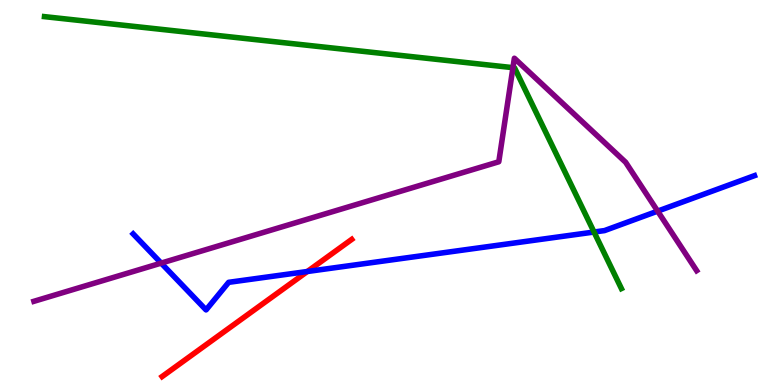[{'lines': ['blue', 'red'], 'intersections': [{'x': 3.97, 'y': 2.95}]}, {'lines': ['green', 'red'], 'intersections': []}, {'lines': ['purple', 'red'], 'intersections': []}, {'lines': ['blue', 'green'], 'intersections': [{'x': 7.66, 'y': 3.97}]}, {'lines': ['blue', 'purple'], 'intersections': [{'x': 2.08, 'y': 3.17}, {'x': 8.49, 'y': 4.52}]}, {'lines': ['green', 'purple'], 'intersections': [{'x': 6.62, 'y': 8.24}]}]